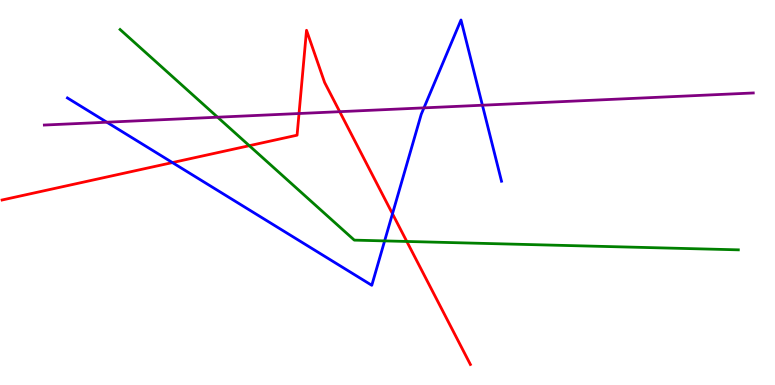[{'lines': ['blue', 'red'], 'intersections': [{'x': 2.22, 'y': 5.78}, {'x': 5.06, 'y': 4.45}]}, {'lines': ['green', 'red'], 'intersections': [{'x': 3.22, 'y': 6.22}, {'x': 5.25, 'y': 3.73}]}, {'lines': ['purple', 'red'], 'intersections': [{'x': 3.86, 'y': 7.05}, {'x': 4.38, 'y': 7.1}]}, {'lines': ['blue', 'green'], 'intersections': [{'x': 4.96, 'y': 3.74}]}, {'lines': ['blue', 'purple'], 'intersections': [{'x': 1.38, 'y': 6.83}, {'x': 5.47, 'y': 7.2}, {'x': 6.22, 'y': 7.27}]}, {'lines': ['green', 'purple'], 'intersections': [{'x': 2.81, 'y': 6.96}]}]